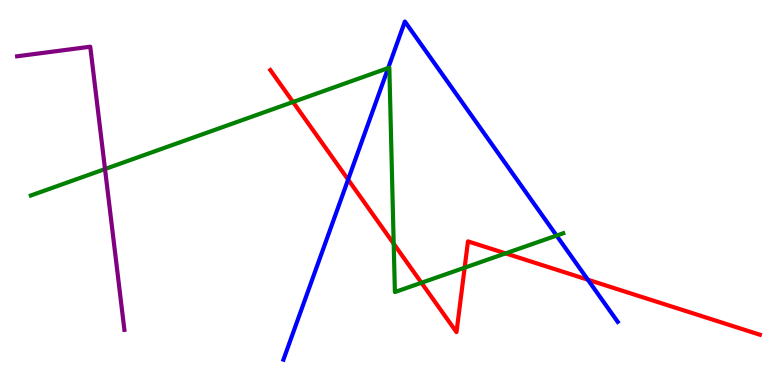[{'lines': ['blue', 'red'], 'intersections': [{'x': 4.49, 'y': 5.34}, {'x': 7.59, 'y': 2.73}]}, {'lines': ['green', 'red'], 'intersections': [{'x': 3.78, 'y': 7.35}, {'x': 5.08, 'y': 3.67}, {'x': 5.44, 'y': 2.66}, {'x': 6.0, 'y': 3.05}, {'x': 6.52, 'y': 3.42}]}, {'lines': ['purple', 'red'], 'intersections': []}, {'lines': ['blue', 'green'], 'intersections': [{'x': 5.01, 'y': 8.23}, {'x': 7.18, 'y': 3.88}]}, {'lines': ['blue', 'purple'], 'intersections': []}, {'lines': ['green', 'purple'], 'intersections': [{'x': 1.35, 'y': 5.61}]}]